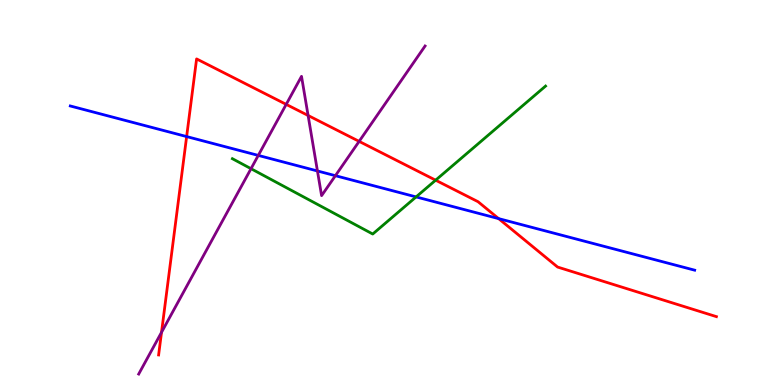[{'lines': ['blue', 'red'], 'intersections': [{'x': 2.41, 'y': 6.45}, {'x': 6.43, 'y': 4.32}]}, {'lines': ['green', 'red'], 'intersections': [{'x': 5.62, 'y': 5.32}]}, {'lines': ['purple', 'red'], 'intersections': [{'x': 2.08, 'y': 1.37}, {'x': 3.69, 'y': 7.29}, {'x': 3.98, 'y': 7.0}, {'x': 4.63, 'y': 6.33}]}, {'lines': ['blue', 'green'], 'intersections': [{'x': 5.37, 'y': 4.89}]}, {'lines': ['blue', 'purple'], 'intersections': [{'x': 3.33, 'y': 5.96}, {'x': 4.1, 'y': 5.56}, {'x': 4.33, 'y': 5.44}]}, {'lines': ['green', 'purple'], 'intersections': [{'x': 3.24, 'y': 5.62}]}]